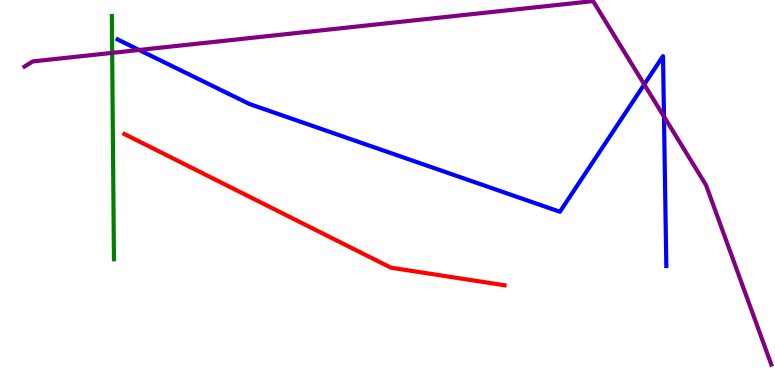[{'lines': ['blue', 'red'], 'intersections': []}, {'lines': ['green', 'red'], 'intersections': []}, {'lines': ['purple', 'red'], 'intersections': []}, {'lines': ['blue', 'green'], 'intersections': []}, {'lines': ['blue', 'purple'], 'intersections': [{'x': 1.8, 'y': 8.7}, {'x': 8.31, 'y': 7.81}, {'x': 8.57, 'y': 6.97}]}, {'lines': ['green', 'purple'], 'intersections': [{'x': 1.45, 'y': 8.63}]}]